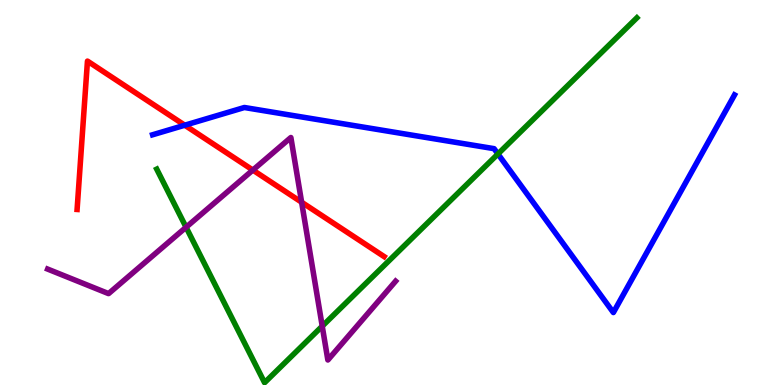[{'lines': ['blue', 'red'], 'intersections': [{'x': 2.38, 'y': 6.75}]}, {'lines': ['green', 'red'], 'intersections': []}, {'lines': ['purple', 'red'], 'intersections': [{'x': 3.26, 'y': 5.58}, {'x': 3.89, 'y': 4.75}]}, {'lines': ['blue', 'green'], 'intersections': [{'x': 6.43, 'y': 6.0}]}, {'lines': ['blue', 'purple'], 'intersections': []}, {'lines': ['green', 'purple'], 'intersections': [{'x': 2.4, 'y': 4.1}, {'x': 4.16, 'y': 1.53}]}]